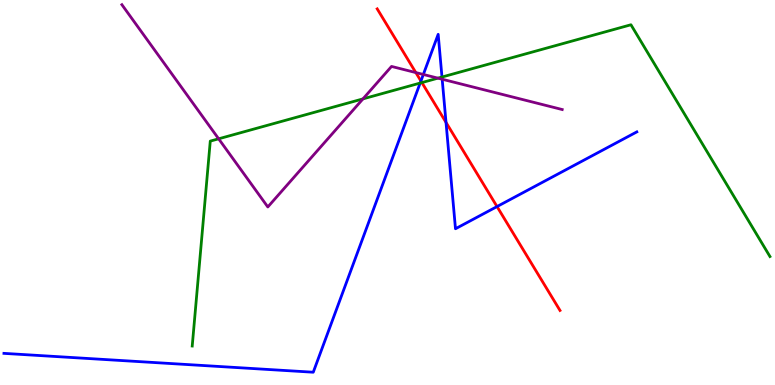[{'lines': ['blue', 'red'], 'intersections': [{'x': 5.43, 'y': 7.9}, {'x': 5.76, 'y': 6.82}, {'x': 6.41, 'y': 4.63}]}, {'lines': ['green', 'red'], 'intersections': [{'x': 5.44, 'y': 7.85}]}, {'lines': ['purple', 'red'], 'intersections': [{'x': 5.37, 'y': 8.12}]}, {'lines': ['blue', 'green'], 'intersections': [{'x': 5.42, 'y': 7.84}, {'x': 5.7, 'y': 8.0}]}, {'lines': ['blue', 'purple'], 'intersections': [{'x': 5.46, 'y': 8.07}, {'x': 5.71, 'y': 7.94}]}, {'lines': ['green', 'purple'], 'intersections': [{'x': 2.82, 'y': 6.39}, {'x': 4.68, 'y': 7.43}, {'x': 5.65, 'y': 7.97}]}]